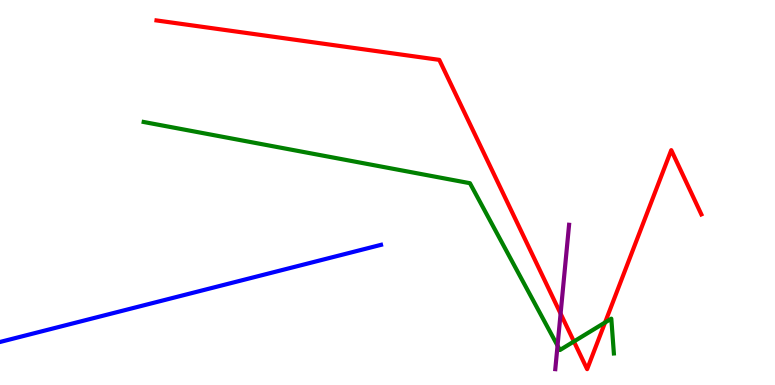[{'lines': ['blue', 'red'], 'intersections': []}, {'lines': ['green', 'red'], 'intersections': [{'x': 7.41, 'y': 1.13}, {'x': 7.81, 'y': 1.62}]}, {'lines': ['purple', 'red'], 'intersections': [{'x': 7.23, 'y': 1.85}]}, {'lines': ['blue', 'green'], 'intersections': []}, {'lines': ['blue', 'purple'], 'intersections': []}, {'lines': ['green', 'purple'], 'intersections': [{'x': 7.19, 'y': 1.02}]}]